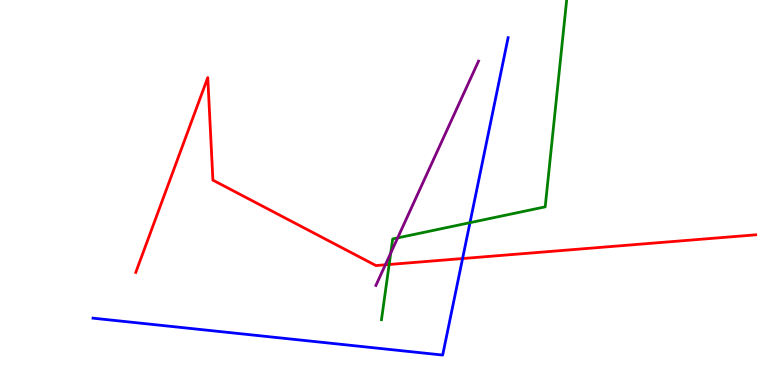[{'lines': ['blue', 'red'], 'intersections': [{'x': 5.97, 'y': 3.28}]}, {'lines': ['green', 'red'], 'intersections': [{'x': 5.02, 'y': 3.13}]}, {'lines': ['purple', 'red'], 'intersections': [{'x': 4.97, 'y': 3.12}]}, {'lines': ['blue', 'green'], 'intersections': [{'x': 6.06, 'y': 4.22}]}, {'lines': ['blue', 'purple'], 'intersections': []}, {'lines': ['green', 'purple'], 'intersections': [{'x': 5.04, 'y': 3.43}, {'x': 5.13, 'y': 3.82}]}]